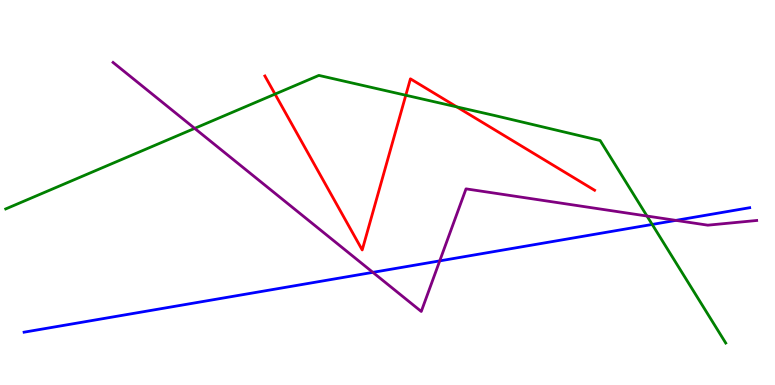[{'lines': ['blue', 'red'], 'intersections': []}, {'lines': ['green', 'red'], 'intersections': [{'x': 3.55, 'y': 7.56}, {'x': 5.24, 'y': 7.53}, {'x': 5.89, 'y': 7.22}]}, {'lines': ['purple', 'red'], 'intersections': []}, {'lines': ['blue', 'green'], 'intersections': [{'x': 8.42, 'y': 4.17}]}, {'lines': ['blue', 'purple'], 'intersections': [{'x': 4.81, 'y': 2.93}, {'x': 5.67, 'y': 3.22}, {'x': 8.72, 'y': 4.28}]}, {'lines': ['green', 'purple'], 'intersections': [{'x': 2.51, 'y': 6.67}, {'x': 8.35, 'y': 4.39}]}]